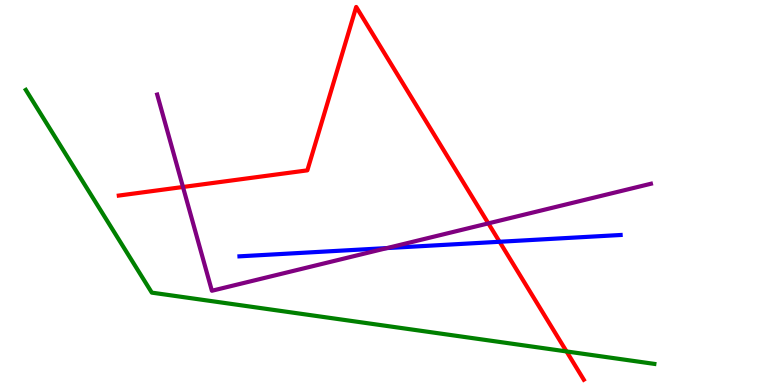[{'lines': ['blue', 'red'], 'intersections': [{'x': 6.45, 'y': 3.72}]}, {'lines': ['green', 'red'], 'intersections': [{'x': 7.31, 'y': 0.872}]}, {'lines': ['purple', 'red'], 'intersections': [{'x': 2.36, 'y': 5.14}, {'x': 6.3, 'y': 4.2}]}, {'lines': ['blue', 'green'], 'intersections': []}, {'lines': ['blue', 'purple'], 'intersections': [{'x': 4.99, 'y': 3.56}]}, {'lines': ['green', 'purple'], 'intersections': []}]